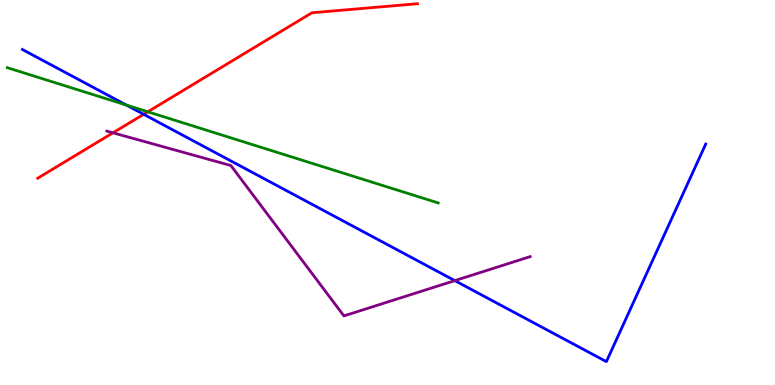[{'lines': ['blue', 'red'], 'intersections': [{'x': 1.85, 'y': 7.03}]}, {'lines': ['green', 'red'], 'intersections': [{'x': 1.91, 'y': 7.1}]}, {'lines': ['purple', 'red'], 'intersections': [{'x': 1.46, 'y': 6.55}]}, {'lines': ['blue', 'green'], 'intersections': [{'x': 1.63, 'y': 7.27}]}, {'lines': ['blue', 'purple'], 'intersections': [{'x': 5.87, 'y': 2.71}]}, {'lines': ['green', 'purple'], 'intersections': []}]